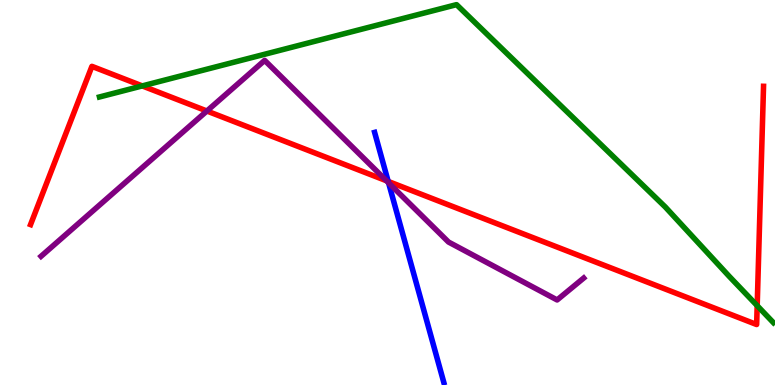[{'lines': ['blue', 'red'], 'intersections': [{'x': 5.01, 'y': 5.29}]}, {'lines': ['green', 'red'], 'intersections': [{'x': 1.84, 'y': 7.77}, {'x': 9.77, 'y': 2.06}]}, {'lines': ['purple', 'red'], 'intersections': [{'x': 2.67, 'y': 7.12}, {'x': 4.99, 'y': 5.3}]}, {'lines': ['blue', 'green'], 'intersections': []}, {'lines': ['blue', 'purple'], 'intersections': [{'x': 5.01, 'y': 5.25}]}, {'lines': ['green', 'purple'], 'intersections': []}]